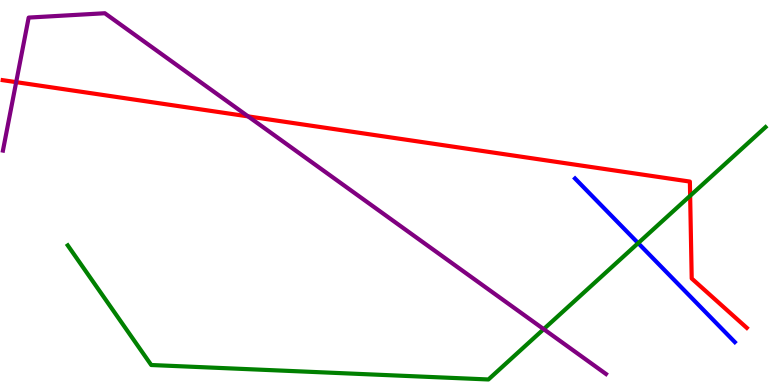[{'lines': ['blue', 'red'], 'intersections': []}, {'lines': ['green', 'red'], 'intersections': [{'x': 8.91, 'y': 4.91}]}, {'lines': ['purple', 'red'], 'intersections': [{'x': 0.209, 'y': 7.87}, {'x': 3.2, 'y': 6.98}]}, {'lines': ['blue', 'green'], 'intersections': [{'x': 8.23, 'y': 3.69}]}, {'lines': ['blue', 'purple'], 'intersections': []}, {'lines': ['green', 'purple'], 'intersections': [{'x': 7.02, 'y': 1.45}]}]